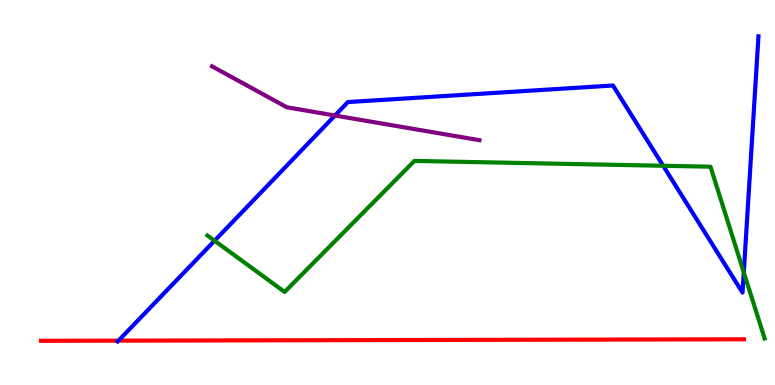[{'lines': ['blue', 'red'], 'intersections': [{'x': 1.53, 'y': 1.15}]}, {'lines': ['green', 'red'], 'intersections': []}, {'lines': ['purple', 'red'], 'intersections': []}, {'lines': ['blue', 'green'], 'intersections': [{'x': 2.77, 'y': 3.75}, {'x': 8.56, 'y': 5.69}, {'x': 9.6, 'y': 2.93}]}, {'lines': ['blue', 'purple'], 'intersections': [{'x': 4.32, 'y': 7.0}]}, {'lines': ['green', 'purple'], 'intersections': []}]